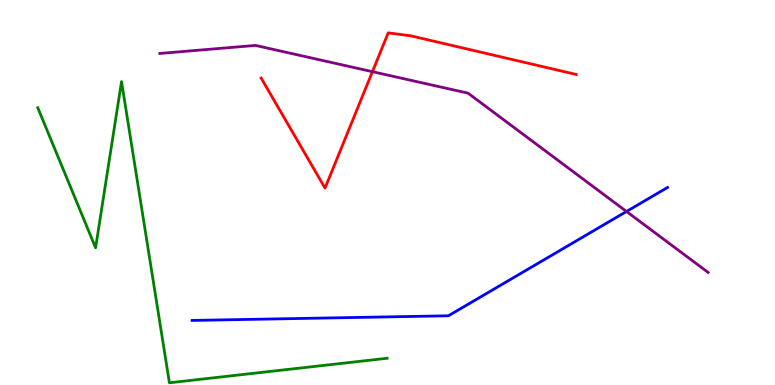[{'lines': ['blue', 'red'], 'intersections': []}, {'lines': ['green', 'red'], 'intersections': []}, {'lines': ['purple', 'red'], 'intersections': [{'x': 4.81, 'y': 8.14}]}, {'lines': ['blue', 'green'], 'intersections': []}, {'lines': ['blue', 'purple'], 'intersections': [{'x': 8.08, 'y': 4.51}]}, {'lines': ['green', 'purple'], 'intersections': []}]